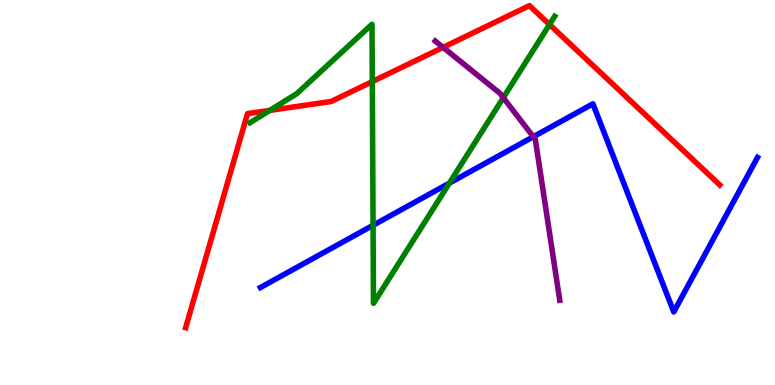[{'lines': ['blue', 'red'], 'intersections': []}, {'lines': ['green', 'red'], 'intersections': [{'x': 3.48, 'y': 7.13}, {'x': 4.8, 'y': 7.88}, {'x': 7.09, 'y': 9.36}]}, {'lines': ['purple', 'red'], 'intersections': [{'x': 5.72, 'y': 8.77}]}, {'lines': ['blue', 'green'], 'intersections': [{'x': 4.81, 'y': 4.15}, {'x': 5.8, 'y': 5.24}]}, {'lines': ['blue', 'purple'], 'intersections': [{'x': 6.88, 'y': 6.45}]}, {'lines': ['green', 'purple'], 'intersections': [{'x': 6.49, 'y': 7.46}]}]